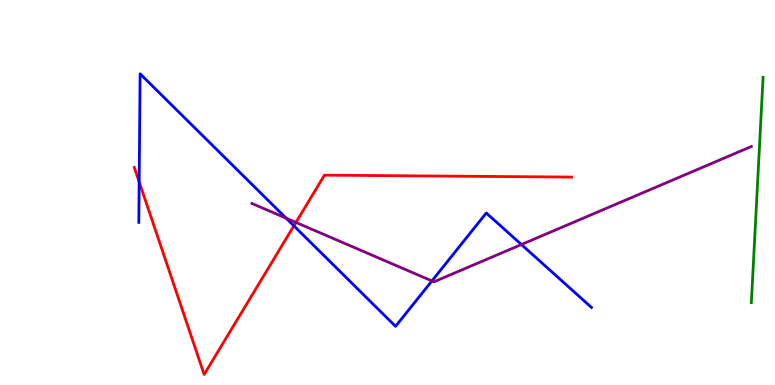[{'lines': ['blue', 'red'], 'intersections': [{'x': 1.8, 'y': 5.28}, {'x': 3.79, 'y': 4.13}]}, {'lines': ['green', 'red'], 'intersections': []}, {'lines': ['purple', 'red'], 'intersections': [{'x': 3.82, 'y': 4.22}]}, {'lines': ['blue', 'green'], 'intersections': []}, {'lines': ['blue', 'purple'], 'intersections': [{'x': 3.69, 'y': 4.33}, {'x': 5.57, 'y': 2.7}, {'x': 6.73, 'y': 3.65}]}, {'lines': ['green', 'purple'], 'intersections': []}]